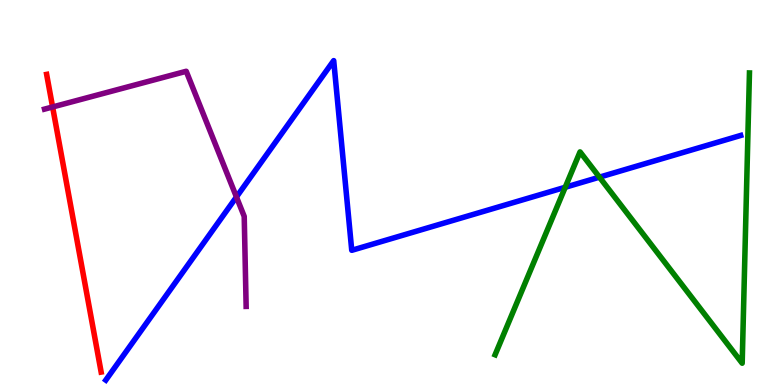[{'lines': ['blue', 'red'], 'intersections': []}, {'lines': ['green', 'red'], 'intersections': []}, {'lines': ['purple', 'red'], 'intersections': [{'x': 0.679, 'y': 7.22}]}, {'lines': ['blue', 'green'], 'intersections': [{'x': 7.29, 'y': 5.14}, {'x': 7.73, 'y': 5.4}]}, {'lines': ['blue', 'purple'], 'intersections': [{'x': 3.05, 'y': 4.88}]}, {'lines': ['green', 'purple'], 'intersections': []}]